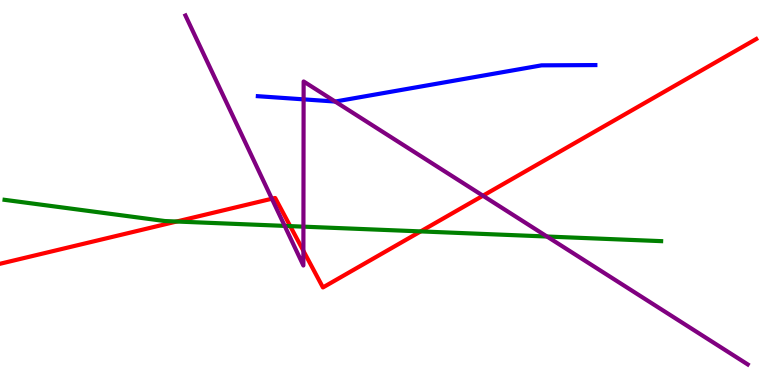[{'lines': ['blue', 'red'], 'intersections': []}, {'lines': ['green', 'red'], 'intersections': [{'x': 2.28, 'y': 4.25}, {'x': 3.74, 'y': 4.13}, {'x': 5.43, 'y': 3.99}]}, {'lines': ['purple', 'red'], 'intersections': [{'x': 3.51, 'y': 4.84}, {'x': 3.91, 'y': 3.48}, {'x': 6.23, 'y': 4.92}]}, {'lines': ['blue', 'green'], 'intersections': []}, {'lines': ['blue', 'purple'], 'intersections': [{'x': 3.92, 'y': 7.42}, {'x': 4.32, 'y': 7.36}]}, {'lines': ['green', 'purple'], 'intersections': [{'x': 3.67, 'y': 4.13}, {'x': 3.92, 'y': 4.11}, {'x': 7.06, 'y': 3.86}]}]